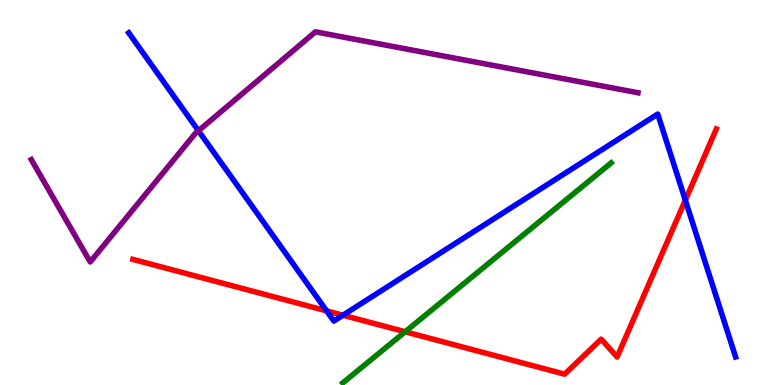[{'lines': ['blue', 'red'], 'intersections': [{'x': 4.21, 'y': 1.93}, {'x': 4.43, 'y': 1.81}, {'x': 8.84, 'y': 4.8}]}, {'lines': ['green', 'red'], 'intersections': [{'x': 5.23, 'y': 1.38}]}, {'lines': ['purple', 'red'], 'intersections': []}, {'lines': ['blue', 'green'], 'intersections': []}, {'lines': ['blue', 'purple'], 'intersections': [{'x': 2.56, 'y': 6.6}]}, {'lines': ['green', 'purple'], 'intersections': []}]